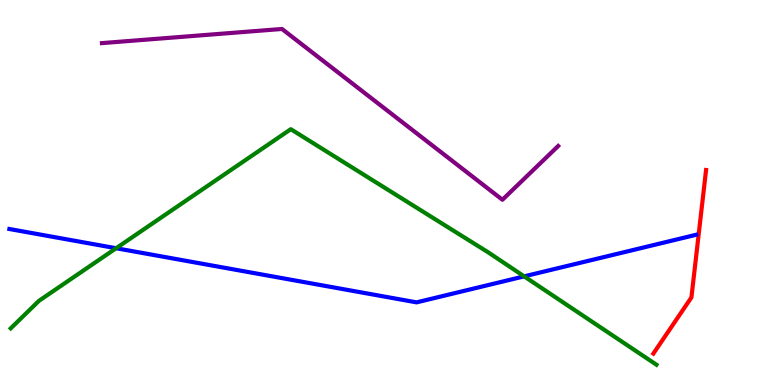[{'lines': ['blue', 'red'], 'intersections': []}, {'lines': ['green', 'red'], 'intersections': []}, {'lines': ['purple', 'red'], 'intersections': []}, {'lines': ['blue', 'green'], 'intersections': [{'x': 1.5, 'y': 3.55}, {'x': 6.76, 'y': 2.82}]}, {'lines': ['blue', 'purple'], 'intersections': []}, {'lines': ['green', 'purple'], 'intersections': []}]